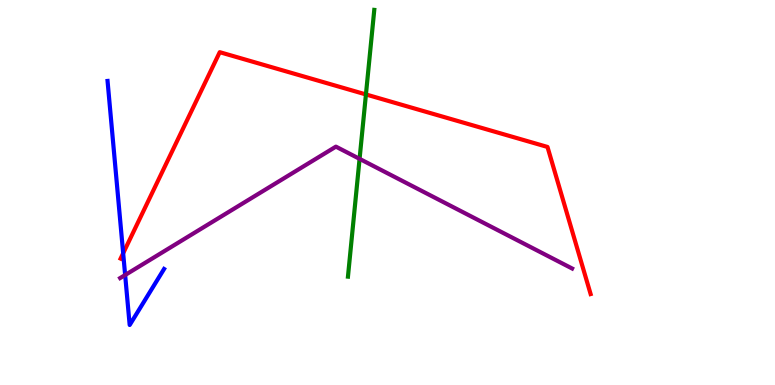[{'lines': ['blue', 'red'], 'intersections': [{'x': 1.59, 'y': 3.42}]}, {'lines': ['green', 'red'], 'intersections': [{'x': 4.72, 'y': 7.55}]}, {'lines': ['purple', 'red'], 'intersections': []}, {'lines': ['blue', 'green'], 'intersections': []}, {'lines': ['blue', 'purple'], 'intersections': [{'x': 1.61, 'y': 2.86}]}, {'lines': ['green', 'purple'], 'intersections': [{'x': 4.64, 'y': 5.87}]}]